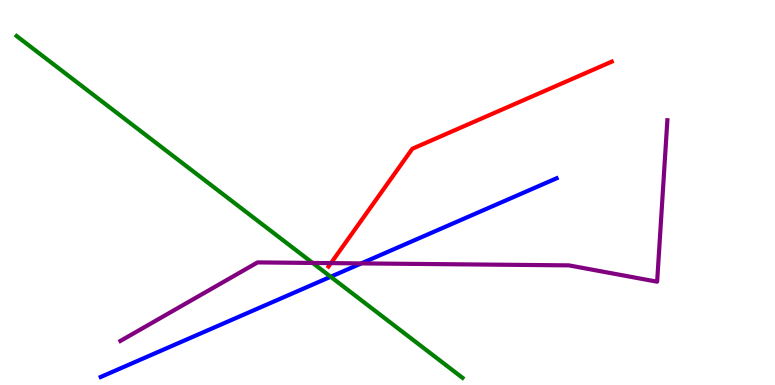[{'lines': ['blue', 'red'], 'intersections': []}, {'lines': ['green', 'red'], 'intersections': []}, {'lines': ['purple', 'red'], 'intersections': [{'x': 4.27, 'y': 3.17}]}, {'lines': ['blue', 'green'], 'intersections': [{'x': 4.27, 'y': 2.81}]}, {'lines': ['blue', 'purple'], 'intersections': [{'x': 4.66, 'y': 3.16}]}, {'lines': ['green', 'purple'], 'intersections': [{'x': 4.03, 'y': 3.17}]}]